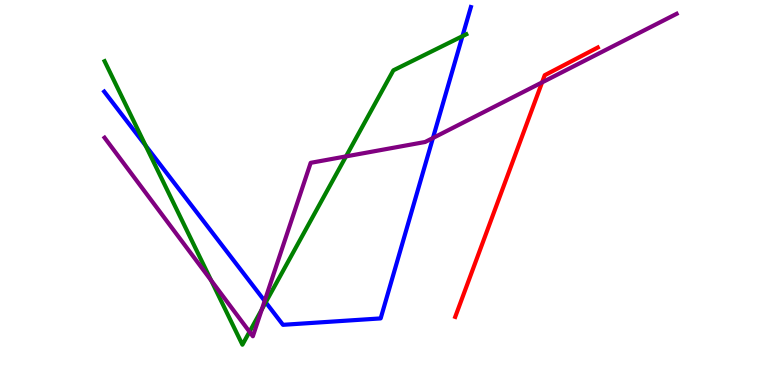[{'lines': ['blue', 'red'], 'intersections': []}, {'lines': ['green', 'red'], 'intersections': []}, {'lines': ['purple', 'red'], 'intersections': [{'x': 6.99, 'y': 7.86}]}, {'lines': ['blue', 'green'], 'intersections': [{'x': 1.88, 'y': 6.22}, {'x': 3.43, 'y': 2.15}, {'x': 5.97, 'y': 9.06}]}, {'lines': ['blue', 'purple'], 'intersections': [{'x': 3.41, 'y': 2.18}, {'x': 5.59, 'y': 6.42}]}, {'lines': ['green', 'purple'], 'intersections': [{'x': 2.72, 'y': 2.72}, {'x': 3.22, 'y': 1.38}, {'x': 3.38, 'y': 1.96}, {'x': 4.46, 'y': 5.94}]}]